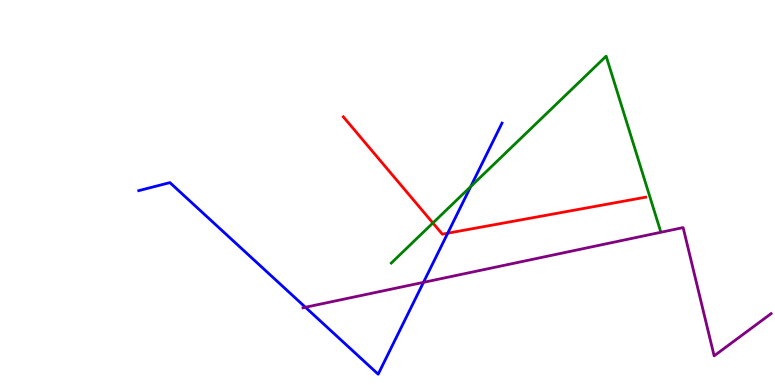[{'lines': ['blue', 'red'], 'intersections': [{'x': 5.78, 'y': 3.94}]}, {'lines': ['green', 'red'], 'intersections': [{'x': 5.59, 'y': 4.21}]}, {'lines': ['purple', 'red'], 'intersections': []}, {'lines': ['blue', 'green'], 'intersections': [{'x': 6.07, 'y': 5.15}]}, {'lines': ['blue', 'purple'], 'intersections': [{'x': 3.94, 'y': 2.02}, {'x': 5.46, 'y': 2.67}]}, {'lines': ['green', 'purple'], 'intersections': []}]